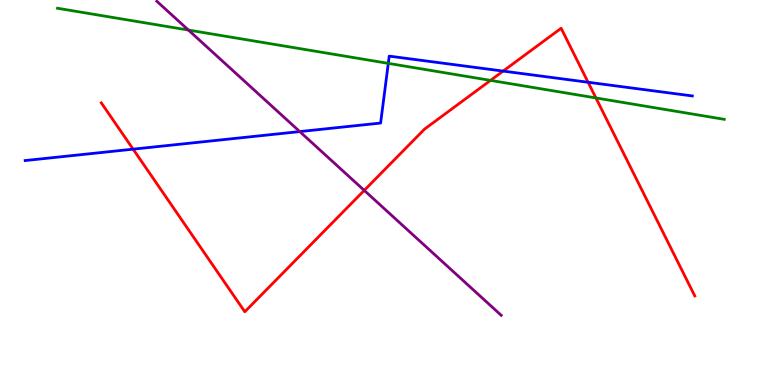[{'lines': ['blue', 'red'], 'intersections': [{'x': 1.72, 'y': 6.13}, {'x': 6.49, 'y': 8.15}, {'x': 7.59, 'y': 7.86}]}, {'lines': ['green', 'red'], 'intersections': [{'x': 6.33, 'y': 7.91}, {'x': 7.69, 'y': 7.46}]}, {'lines': ['purple', 'red'], 'intersections': [{'x': 4.7, 'y': 5.05}]}, {'lines': ['blue', 'green'], 'intersections': [{'x': 5.01, 'y': 8.35}]}, {'lines': ['blue', 'purple'], 'intersections': [{'x': 3.87, 'y': 6.58}]}, {'lines': ['green', 'purple'], 'intersections': [{'x': 2.43, 'y': 9.22}]}]